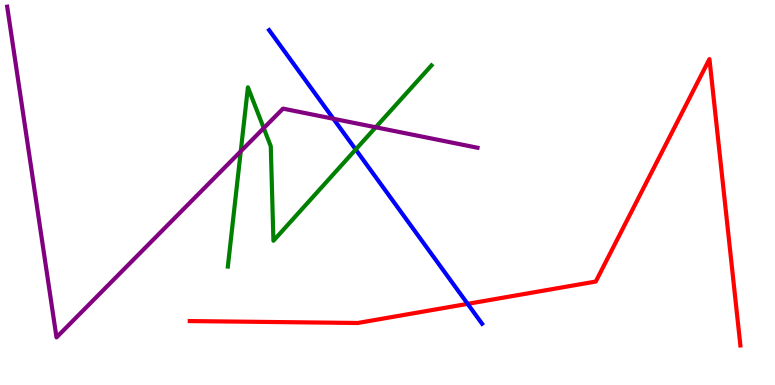[{'lines': ['blue', 'red'], 'intersections': [{'x': 6.03, 'y': 2.11}]}, {'lines': ['green', 'red'], 'intersections': []}, {'lines': ['purple', 'red'], 'intersections': []}, {'lines': ['blue', 'green'], 'intersections': [{'x': 4.59, 'y': 6.12}]}, {'lines': ['blue', 'purple'], 'intersections': [{'x': 4.3, 'y': 6.92}]}, {'lines': ['green', 'purple'], 'intersections': [{'x': 3.11, 'y': 6.07}, {'x': 3.4, 'y': 6.67}, {'x': 4.85, 'y': 6.69}]}]